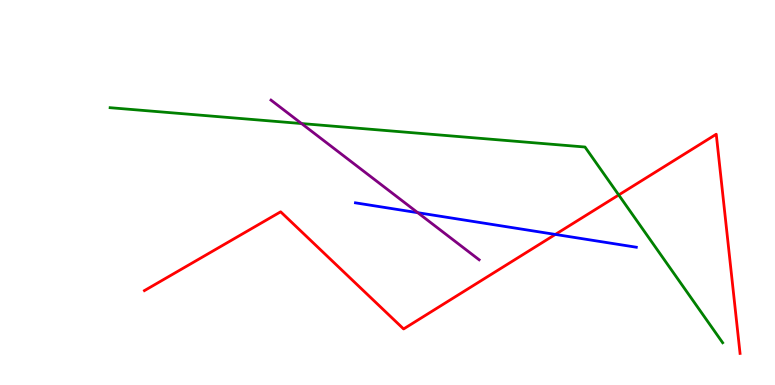[{'lines': ['blue', 'red'], 'intersections': [{'x': 7.17, 'y': 3.91}]}, {'lines': ['green', 'red'], 'intersections': [{'x': 7.98, 'y': 4.94}]}, {'lines': ['purple', 'red'], 'intersections': []}, {'lines': ['blue', 'green'], 'intersections': []}, {'lines': ['blue', 'purple'], 'intersections': [{'x': 5.39, 'y': 4.48}]}, {'lines': ['green', 'purple'], 'intersections': [{'x': 3.89, 'y': 6.79}]}]